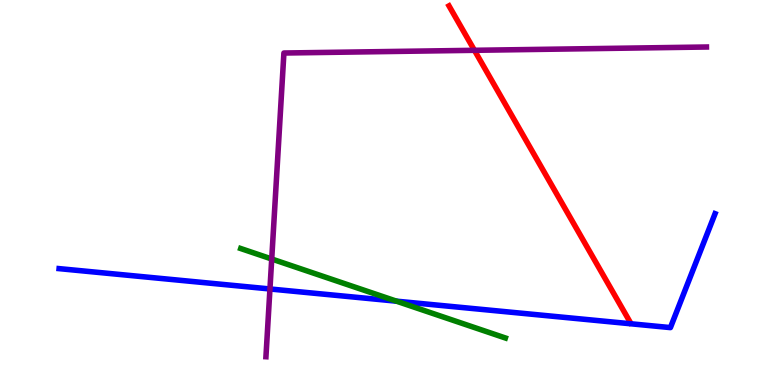[{'lines': ['blue', 'red'], 'intersections': []}, {'lines': ['green', 'red'], 'intersections': []}, {'lines': ['purple', 'red'], 'intersections': [{'x': 6.12, 'y': 8.69}]}, {'lines': ['blue', 'green'], 'intersections': [{'x': 5.12, 'y': 2.18}]}, {'lines': ['blue', 'purple'], 'intersections': [{'x': 3.48, 'y': 2.49}]}, {'lines': ['green', 'purple'], 'intersections': [{'x': 3.51, 'y': 3.27}]}]